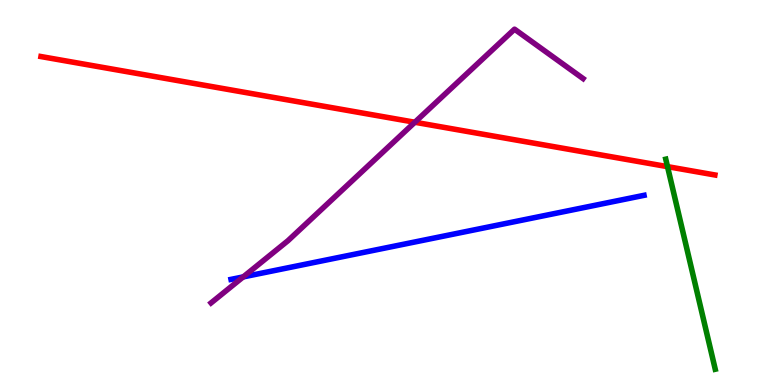[{'lines': ['blue', 'red'], 'intersections': []}, {'lines': ['green', 'red'], 'intersections': [{'x': 8.61, 'y': 5.67}]}, {'lines': ['purple', 'red'], 'intersections': [{'x': 5.35, 'y': 6.82}]}, {'lines': ['blue', 'green'], 'intersections': []}, {'lines': ['blue', 'purple'], 'intersections': [{'x': 3.14, 'y': 2.81}]}, {'lines': ['green', 'purple'], 'intersections': []}]